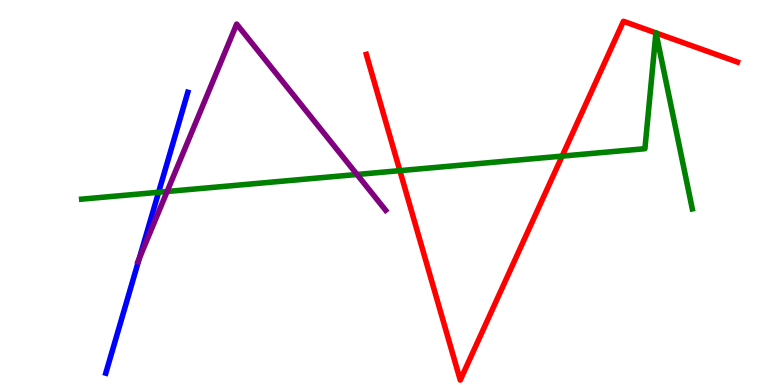[{'lines': ['blue', 'red'], 'intersections': []}, {'lines': ['green', 'red'], 'intersections': [{'x': 5.16, 'y': 5.57}, {'x': 7.25, 'y': 5.95}, {'x': 8.46, 'y': 9.15}, {'x': 8.46, 'y': 9.14}]}, {'lines': ['purple', 'red'], 'intersections': []}, {'lines': ['blue', 'green'], 'intersections': [{'x': 2.05, 'y': 5.01}]}, {'lines': ['blue', 'purple'], 'intersections': [{'x': 1.8, 'y': 3.29}]}, {'lines': ['green', 'purple'], 'intersections': [{'x': 2.16, 'y': 5.03}, {'x': 4.61, 'y': 5.47}]}]